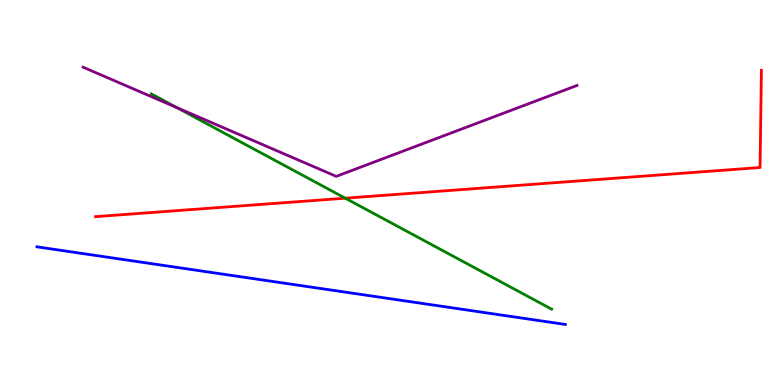[{'lines': ['blue', 'red'], 'intersections': []}, {'lines': ['green', 'red'], 'intersections': [{'x': 4.46, 'y': 4.85}]}, {'lines': ['purple', 'red'], 'intersections': []}, {'lines': ['blue', 'green'], 'intersections': []}, {'lines': ['blue', 'purple'], 'intersections': []}, {'lines': ['green', 'purple'], 'intersections': [{'x': 2.28, 'y': 7.2}]}]